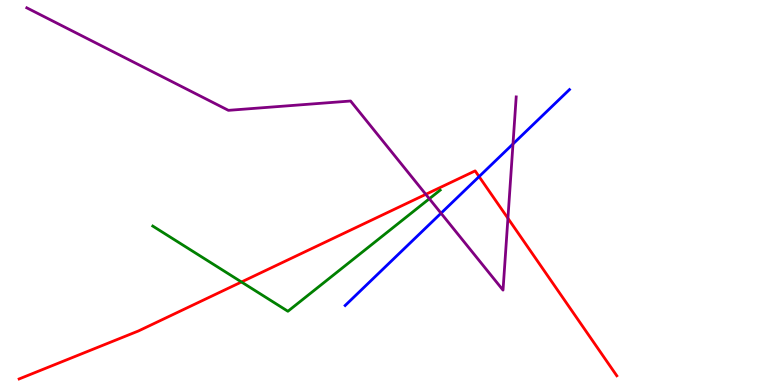[{'lines': ['blue', 'red'], 'intersections': [{'x': 6.18, 'y': 5.41}]}, {'lines': ['green', 'red'], 'intersections': [{'x': 3.12, 'y': 2.68}]}, {'lines': ['purple', 'red'], 'intersections': [{'x': 5.49, 'y': 4.95}, {'x': 6.55, 'y': 4.33}]}, {'lines': ['blue', 'green'], 'intersections': []}, {'lines': ['blue', 'purple'], 'intersections': [{'x': 5.69, 'y': 4.46}, {'x': 6.62, 'y': 6.26}]}, {'lines': ['green', 'purple'], 'intersections': [{'x': 5.54, 'y': 4.84}]}]